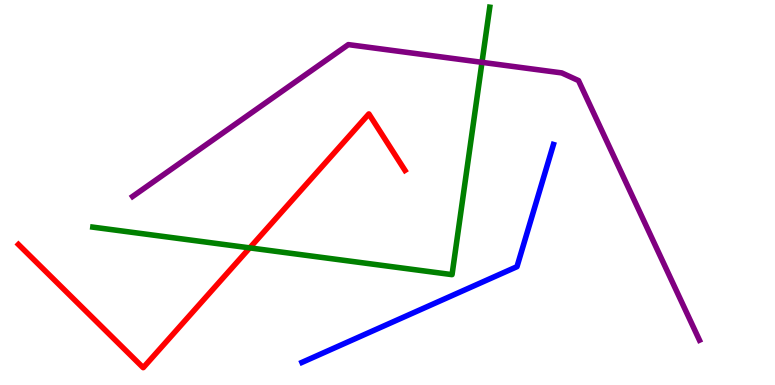[{'lines': ['blue', 'red'], 'intersections': []}, {'lines': ['green', 'red'], 'intersections': [{'x': 3.22, 'y': 3.56}]}, {'lines': ['purple', 'red'], 'intersections': []}, {'lines': ['blue', 'green'], 'intersections': []}, {'lines': ['blue', 'purple'], 'intersections': []}, {'lines': ['green', 'purple'], 'intersections': [{'x': 6.22, 'y': 8.38}]}]